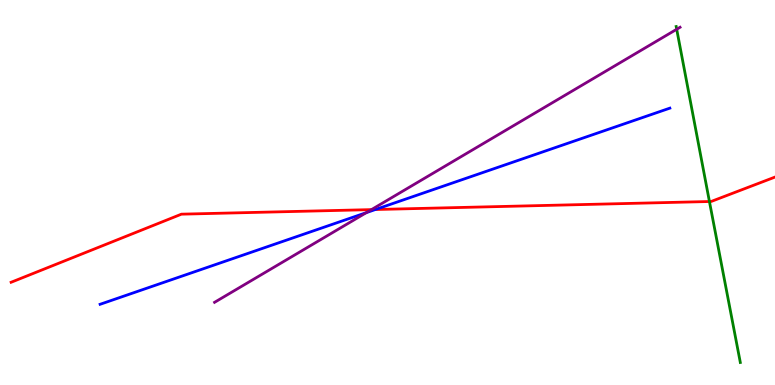[{'lines': ['blue', 'red'], 'intersections': [{'x': 4.84, 'y': 4.56}]}, {'lines': ['green', 'red'], 'intersections': [{'x': 9.15, 'y': 4.77}]}, {'lines': ['purple', 'red'], 'intersections': [{'x': 4.79, 'y': 4.56}]}, {'lines': ['blue', 'green'], 'intersections': []}, {'lines': ['blue', 'purple'], 'intersections': [{'x': 4.73, 'y': 4.48}]}, {'lines': ['green', 'purple'], 'intersections': [{'x': 8.73, 'y': 9.24}]}]